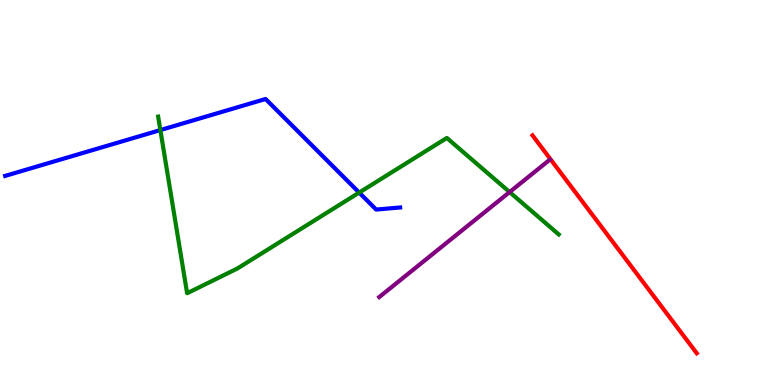[{'lines': ['blue', 'red'], 'intersections': []}, {'lines': ['green', 'red'], 'intersections': []}, {'lines': ['purple', 'red'], 'intersections': []}, {'lines': ['blue', 'green'], 'intersections': [{'x': 2.07, 'y': 6.62}, {'x': 4.63, 'y': 5.0}]}, {'lines': ['blue', 'purple'], 'intersections': []}, {'lines': ['green', 'purple'], 'intersections': [{'x': 6.58, 'y': 5.01}]}]